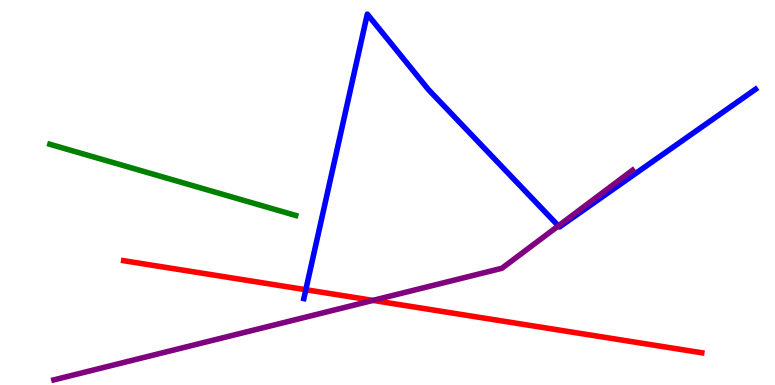[{'lines': ['blue', 'red'], 'intersections': [{'x': 3.95, 'y': 2.48}]}, {'lines': ['green', 'red'], 'intersections': []}, {'lines': ['purple', 'red'], 'intersections': [{'x': 4.81, 'y': 2.2}]}, {'lines': ['blue', 'green'], 'intersections': []}, {'lines': ['blue', 'purple'], 'intersections': [{'x': 7.21, 'y': 4.13}]}, {'lines': ['green', 'purple'], 'intersections': []}]